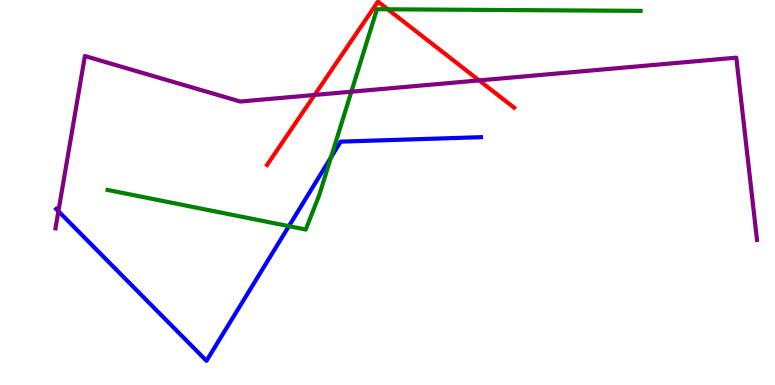[{'lines': ['blue', 'red'], 'intersections': []}, {'lines': ['green', 'red'], 'intersections': [{'x': 5.0, 'y': 9.76}]}, {'lines': ['purple', 'red'], 'intersections': [{'x': 4.06, 'y': 7.53}, {'x': 6.18, 'y': 7.91}]}, {'lines': ['blue', 'green'], 'intersections': [{'x': 3.73, 'y': 4.13}, {'x': 4.27, 'y': 5.91}]}, {'lines': ['blue', 'purple'], 'intersections': [{'x': 0.754, 'y': 4.51}]}, {'lines': ['green', 'purple'], 'intersections': [{'x': 4.53, 'y': 7.62}]}]